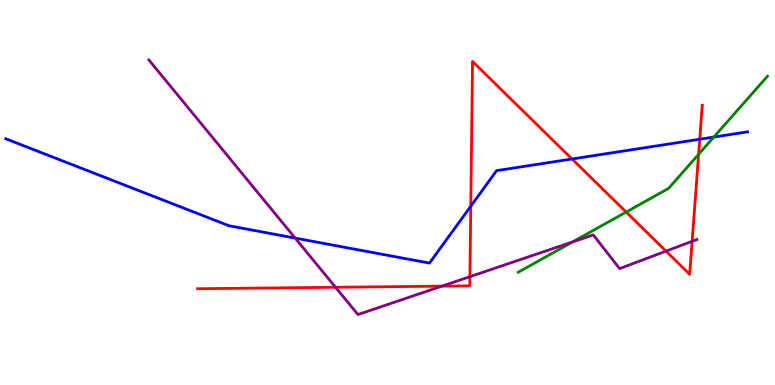[{'lines': ['blue', 'red'], 'intersections': [{'x': 6.07, 'y': 4.64}, {'x': 7.38, 'y': 5.87}, {'x': 9.03, 'y': 6.38}]}, {'lines': ['green', 'red'], 'intersections': [{'x': 8.08, 'y': 4.49}, {'x': 9.01, 'y': 5.99}]}, {'lines': ['purple', 'red'], 'intersections': [{'x': 4.33, 'y': 2.54}, {'x': 5.7, 'y': 2.57}, {'x': 6.06, 'y': 2.81}, {'x': 8.59, 'y': 3.48}, {'x': 8.93, 'y': 3.73}]}, {'lines': ['blue', 'green'], 'intersections': [{'x': 9.21, 'y': 6.44}]}, {'lines': ['blue', 'purple'], 'intersections': [{'x': 3.81, 'y': 3.82}]}, {'lines': ['green', 'purple'], 'intersections': [{'x': 7.39, 'y': 3.72}]}]